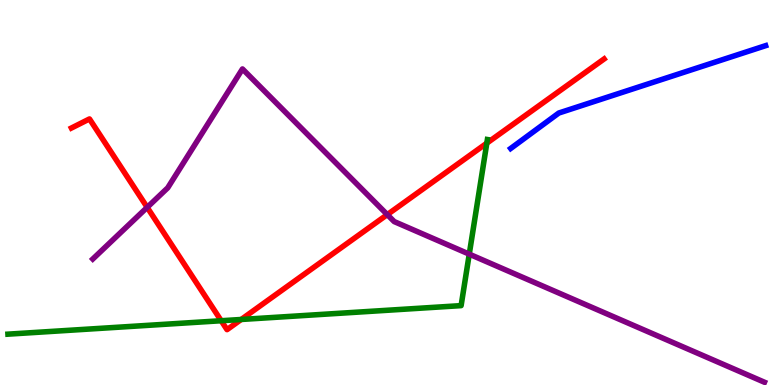[{'lines': ['blue', 'red'], 'intersections': []}, {'lines': ['green', 'red'], 'intersections': [{'x': 2.85, 'y': 1.67}, {'x': 3.11, 'y': 1.7}, {'x': 6.28, 'y': 6.28}]}, {'lines': ['purple', 'red'], 'intersections': [{'x': 1.9, 'y': 4.61}, {'x': 5.0, 'y': 4.43}]}, {'lines': ['blue', 'green'], 'intersections': []}, {'lines': ['blue', 'purple'], 'intersections': []}, {'lines': ['green', 'purple'], 'intersections': [{'x': 6.05, 'y': 3.4}]}]